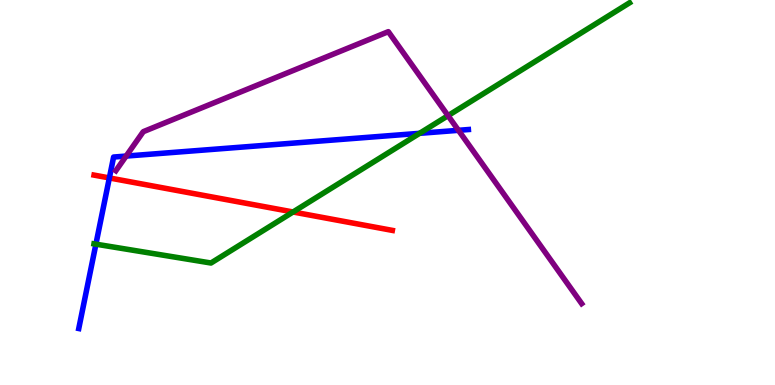[{'lines': ['blue', 'red'], 'intersections': [{'x': 1.41, 'y': 5.38}]}, {'lines': ['green', 'red'], 'intersections': [{'x': 3.78, 'y': 4.49}]}, {'lines': ['purple', 'red'], 'intersections': []}, {'lines': ['blue', 'green'], 'intersections': [{'x': 1.24, 'y': 3.66}, {'x': 5.41, 'y': 6.54}]}, {'lines': ['blue', 'purple'], 'intersections': [{'x': 1.63, 'y': 5.95}, {'x': 5.92, 'y': 6.62}]}, {'lines': ['green', 'purple'], 'intersections': [{'x': 5.78, 'y': 7.0}]}]